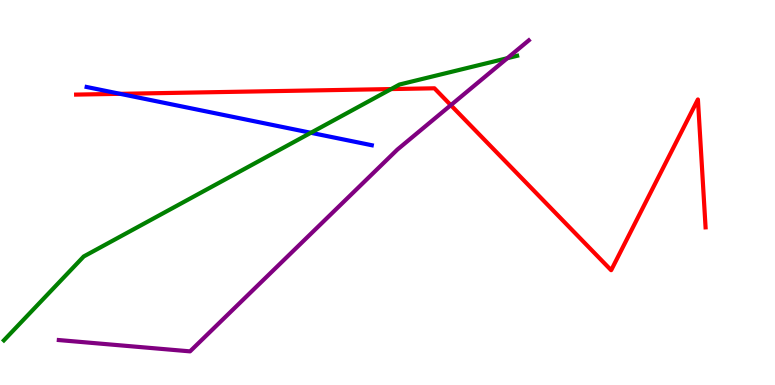[{'lines': ['blue', 'red'], 'intersections': [{'x': 1.55, 'y': 7.56}]}, {'lines': ['green', 'red'], 'intersections': [{'x': 5.05, 'y': 7.69}]}, {'lines': ['purple', 'red'], 'intersections': [{'x': 5.82, 'y': 7.27}]}, {'lines': ['blue', 'green'], 'intersections': [{'x': 4.01, 'y': 6.55}]}, {'lines': ['blue', 'purple'], 'intersections': []}, {'lines': ['green', 'purple'], 'intersections': [{'x': 6.55, 'y': 8.49}]}]